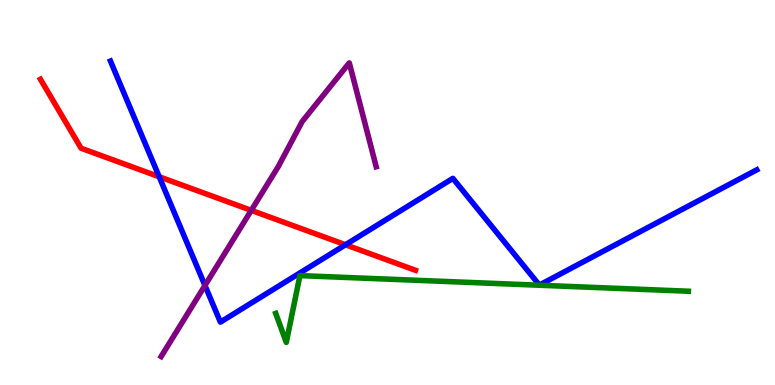[{'lines': ['blue', 'red'], 'intersections': [{'x': 2.05, 'y': 5.41}, {'x': 4.46, 'y': 3.64}]}, {'lines': ['green', 'red'], 'intersections': []}, {'lines': ['purple', 'red'], 'intersections': [{'x': 3.24, 'y': 4.54}]}, {'lines': ['blue', 'green'], 'intersections': []}, {'lines': ['blue', 'purple'], 'intersections': [{'x': 2.64, 'y': 2.59}]}, {'lines': ['green', 'purple'], 'intersections': []}]